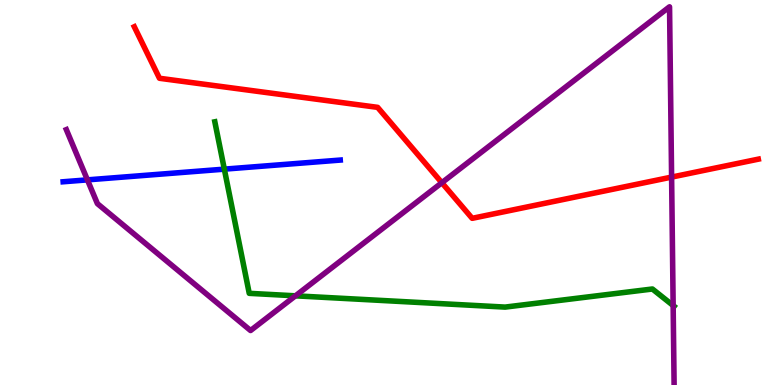[{'lines': ['blue', 'red'], 'intersections': []}, {'lines': ['green', 'red'], 'intersections': []}, {'lines': ['purple', 'red'], 'intersections': [{'x': 5.7, 'y': 5.25}, {'x': 8.67, 'y': 5.4}]}, {'lines': ['blue', 'green'], 'intersections': [{'x': 2.89, 'y': 5.61}]}, {'lines': ['blue', 'purple'], 'intersections': [{'x': 1.13, 'y': 5.33}]}, {'lines': ['green', 'purple'], 'intersections': [{'x': 3.81, 'y': 2.32}, {'x': 8.69, 'y': 2.06}]}]